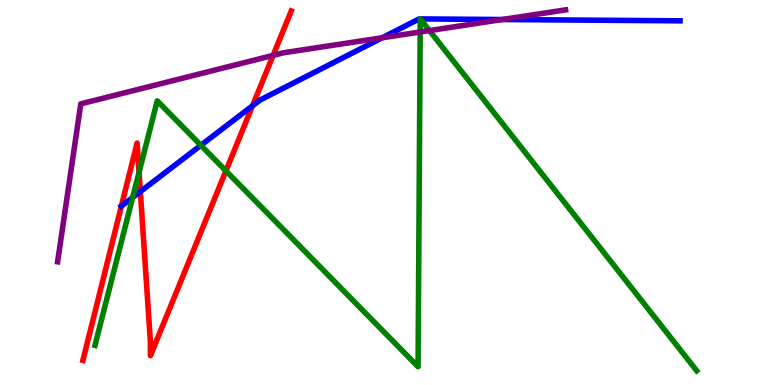[{'lines': ['blue', 'red'], 'intersections': [{'x': 1.57, 'y': 4.65}, {'x': 1.81, 'y': 5.02}, {'x': 3.26, 'y': 7.25}]}, {'lines': ['green', 'red'], 'intersections': [{'x': 1.79, 'y': 5.53}, {'x': 2.92, 'y': 5.56}]}, {'lines': ['purple', 'red'], 'intersections': [{'x': 3.52, 'y': 8.56}]}, {'lines': ['blue', 'green'], 'intersections': [{'x': 1.71, 'y': 4.87}, {'x': 2.59, 'y': 6.23}, {'x': 5.42, 'y': 9.51}, {'x': 5.42, 'y': 9.51}]}, {'lines': ['blue', 'purple'], 'intersections': [{'x': 4.93, 'y': 9.02}, {'x': 6.48, 'y': 9.49}]}, {'lines': ['green', 'purple'], 'intersections': [{'x': 5.42, 'y': 9.17}, {'x': 5.54, 'y': 9.21}]}]